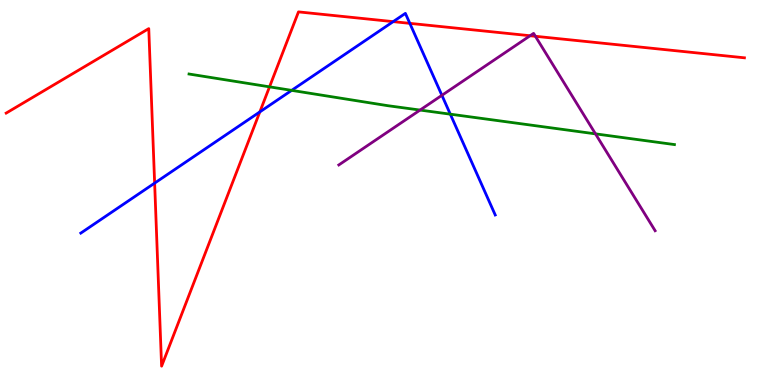[{'lines': ['blue', 'red'], 'intersections': [{'x': 2.0, 'y': 5.24}, {'x': 3.35, 'y': 7.09}, {'x': 5.07, 'y': 9.44}, {'x': 5.29, 'y': 9.39}]}, {'lines': ['green', 'red'], 'intersections': [{'x': 3.48, 'y': 7.74}]}, {'lines': ['purple', 'red'], 'intersections': [{'x': 6.84, 'y': 9.07}, {'x': 6.91, 'y': 9.06}]}, {'lines': ['blue', 'green'], 'intersections': [{'x': 3.76, 'y': 7.65}, {'x': 5.81, 'y': 7.03}]}, {'lines': ['blue', 'purple'], 'intersections': [{'x': 5.7, 'y': 7.52}]}, {'lines': ['green', 'purple'], 'intersections': [{'x': 5.42, 'y': 7.14}, {'x': 7.68, 'y': 6.52}]}]